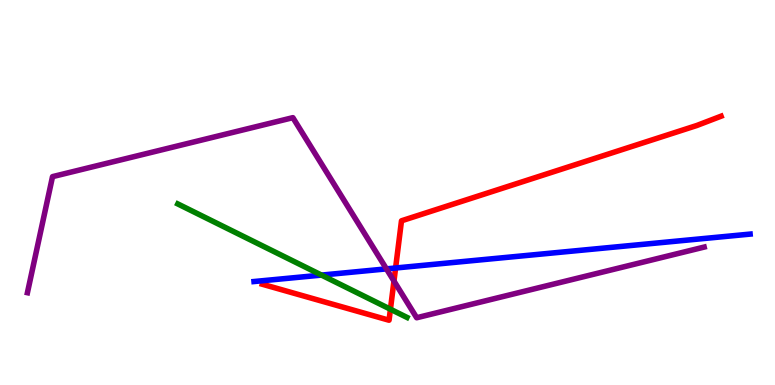[{'lines': ['blue', 'red'], 'intersections': [{'x': 5.1, 'y': 3.04}]}, {'lines': ['green', 'red'], 'intersections': [{'x': 5.04, 'y': 1.97}]}, {'lines': ['purple', 'red'], 'intersections': [{'x': 5.08, 'y': 2.7}]}, {'lines': ['blue', 'green'], 'intersections': [{'x': 4.15, 'y': 2.85}]}, {'lines': ['blue', 'purple'], 'intersections': [{'x': 4.99, 'y': 3.02}]}, {'lines': ['green', 'purple'], 'intersections': []}]